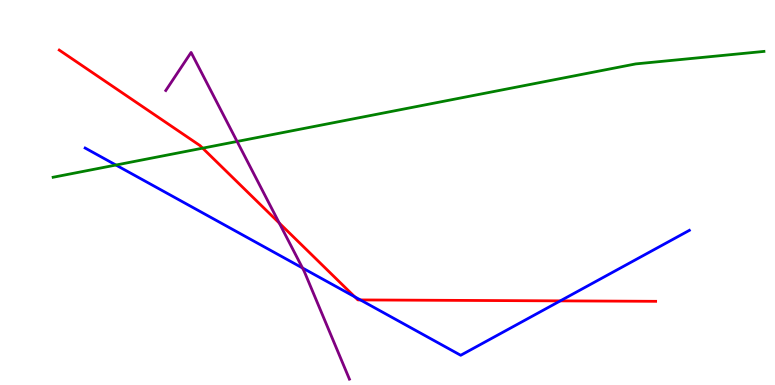[{'lines': ['blue', 'red'], 'intersections': [{'x': 4.58, 'y': 2.29}, {'x': 4.65, 'y': 2.21}, {'x': 7.23, 'y': 2.19}]}, {'lines': ['green', 'red'], 'intersections': [{'x': 2.61, 'y': 6.15}]}, {'lines': ['purple', 'red'], 'intersections': [{'x': 3.6, 'y': 4.21}]}, {'lines': ['blue', 'green'], 'intersections': [{'x': 1.5, 'y': 5.71}]}, {'lines': ['blue', 'purple'], 'intersections': [{'x': 3.9, 'y': 3.04}]}, {'lines': ['green', 'purple'], 'intersections': [{'x': 3.06, 'y': 6.33}]}]